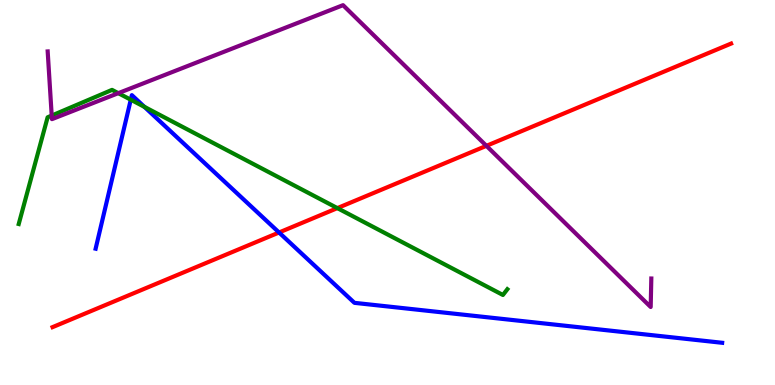[{'lines': ['blue', 'red'], 'intersections': [{'x': 3.6, 'y': 3.96}]}, {'lines': ['green', 'red'], 'intersections': [{'x': 4.35, 'y': 4.59}]}, {'lines': ['purple', 'red'], 'intersections': [{'x': 6.28, 'y': 6.21}]}, {'lines': ['blue', 'green'], 'intersections': [{'x': 1.69, 'y': 7.41}, {'x': 1.86, 'y': 7.22}]}, {'lines': ['blue', 'purple'], 'intersections': []}, {'lines': ['green', 'purple'], 'intersections': [{'x': 0.667, 'y': 7.0}, {'x': 1.53, 'y': 7.58}]}]